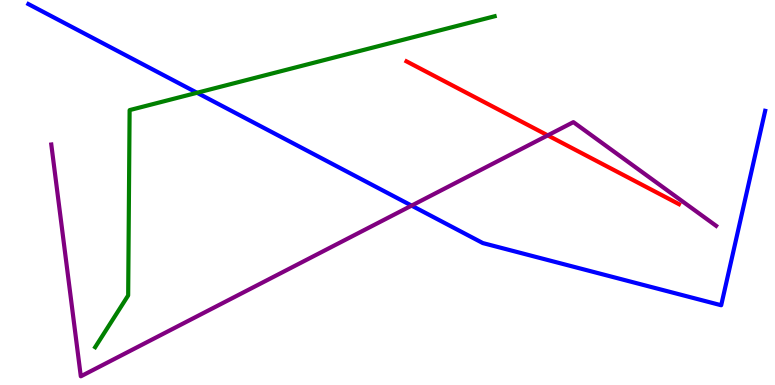[{'lines': ['blue', 'red'], 'intersections': []}, {'lines': ['green', 'red'], 'intersections': []}, {'lines': ['purple', 'red'], 'intersections': [{'x': 7.07, 'y': 6.48}]}, {'lines': ['blue', 'green'], 'intersections': [{'x': 2.54, 'y': 7.59}]}, {'lines': ['blue', 'purple'], 'intersections': [{'x': 5.31, 'y': 4.66}]}, {'lines': ['green', 'purple'], 'intersections': []}]